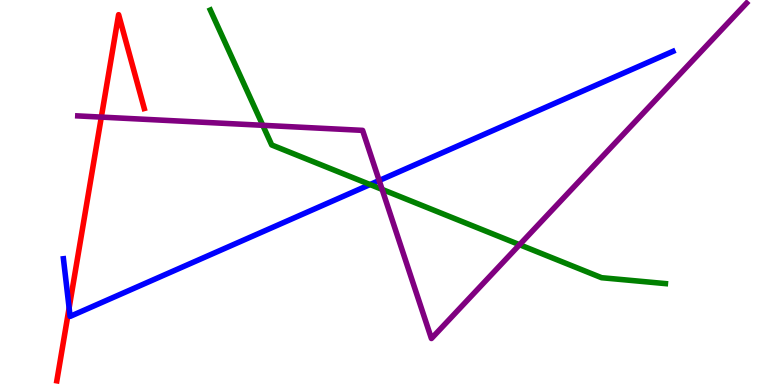[{'lines': ['blue', 'red'], 'intersections': [{'x': 0.892, 'y': 2.0}]}, {'lines': ['green', 'red'], 'intersections': []}, {'lines': ['purple', 'red'], 'intersections': [{'x': 1.31, 'y': 6.96}]}, {'lines': ['blue', 'green'], 'intersections': [{'x': 4.77, 'y': 5.21}]}, {'lines': ['blue', 'purple'], 'intersections': [{'x': 4.89, 'y': 5.31}]}, {'lines': ['green', 'purple'], 'intersections': [{'x': 3.39, 'y': 6.75}, {'x': 4.93, 'y': 5.08}, {'x': 6.7, 'y': 3.64}]}]